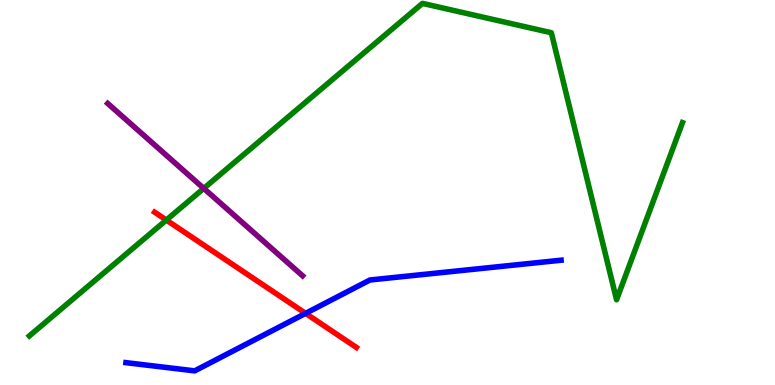[{'lines': ['blue', 'red'], 'intersections': [{'x': 3.94, 'y': 1.86}]}, {'lines': ['green', 'red'], 'intersections': [{'x': 2.15, 'y': 4.28}]}, {'lines': ['purple', 'red'], 'intersections': []}, {'lines': ['blue', 'green'], 'intersections': []}, {'lines': ['blue', 'purple'], 'intersections': []}, {'lines': ['green', 'purple'], 'intersections': [{'x': 2.63, 'y': 5.11}]}]